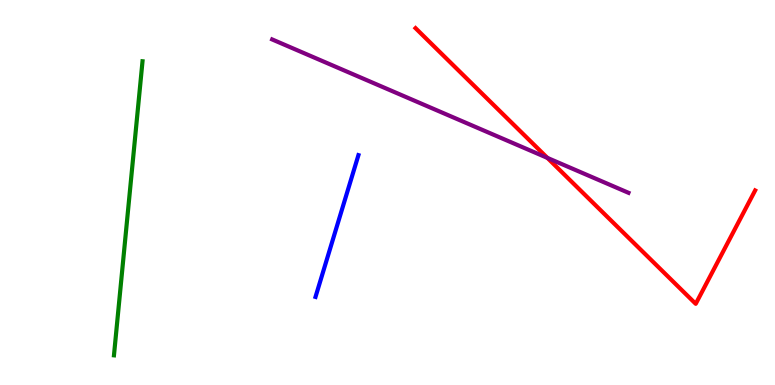[{'lines': ['blue', 'red'], 'intersections': []}, {'lines': ['green', 'red'], 'intersections': []}, {'lines': ['purple', 'red'], 'intersections': [{'x': 7.06, 'y': 5.9}]}, {'lines': ['blue', 'green'], 'intersections': []}, {'lines': ['blue', 'purple'], 'intersections': []}, {'lines': ['green', 'purple'], 'intersections': []}]